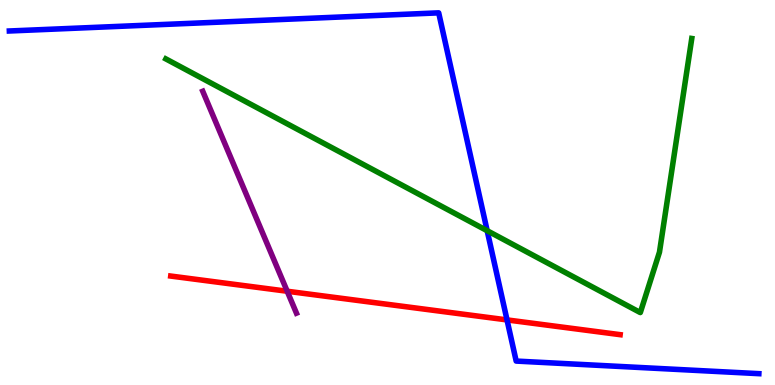[{'lines': ['blue', 'red'], 'intersections': [{'x': 6.54, 'y': 1.69}]}, {'lines': ['green', 'red'], 'intersections': []}, {'lines': ['purple', 'red'], 'intersections': [{'x': 3.71, 'y': 2.44}]}, {'lines': ['blue', 'green'], 'intersections': [{'x': 6.29, 'y': 4.01}]}, {'lines': ['blue', 'purple'], 'intersections': []}, {'lines': ['green', 'purple'], 'intersections': []}]